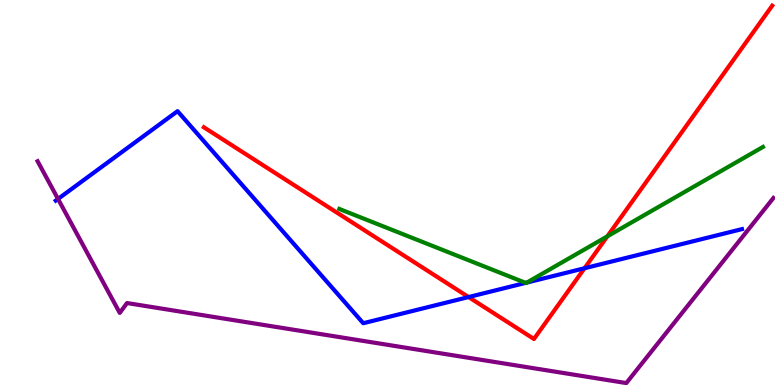[{'lines': ['blue', 'red'], 'intersections': [{'x': 6.05, 'y': 2.28}, {'x': 7.54, 'y': 3.03}]}, {'lines': ['green', 'red'], 'intersections': [{'x': 7.84, 'y': 3.86}]}, {'lines': ['purple', 'red'], 'intersections': []}, {'lines': ['blue', 'green'], 'intersections': [{'x': 6.78, 'y': 2.65}, {'x': 6.8, 'y': 2.66}]}, {'lines': ['blue', 'purple'], 'intersections': [{'x': 0.749, 'y': 4.83}]}, {'lines': ['green', 'purple'], 'intersections': []}]